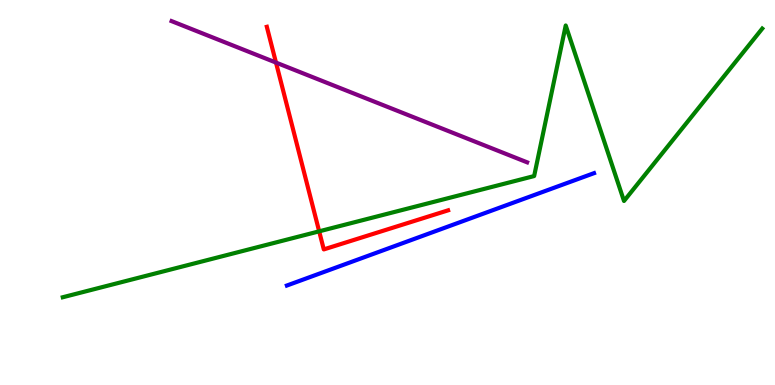[{'lines': ['blue', 'red'], 'intersections': []}, {'lines': ['green', 'red'], 'intersections': [{'x': 4.12, 'y': 3.99}]}, {'lines': ['purple', 'red'], 'intersections': [{'x': 3.56, 'y': 8.37}]}, {'lines': ['blue', 'green'], 'intersections': []}, {'lines': ['blue', 'purple'], 'intersections': []}, {'lines': ['green', 'purple'], 'intersections': []}]